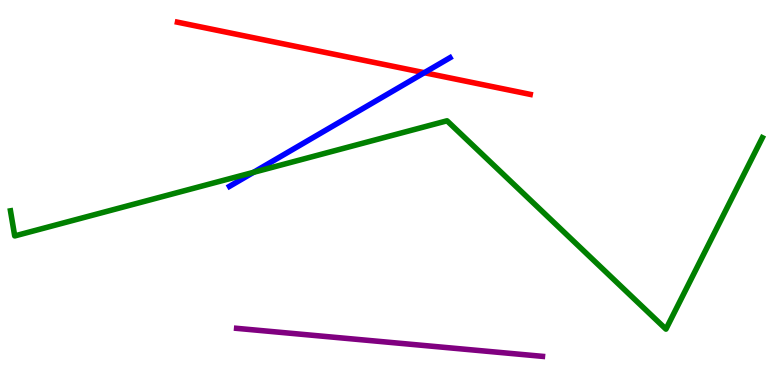[{'lines': ['blue', 'red'], 'intersections': [{'x': 5.47, 'y': 8.11}]}, {'lines': ['green', 'red'], 'intersections': []}, {'lines': ['purple', 'red'], 'intersections': []}, {'lines': ['blue', 'green'], 'intersections': [{'x': 3.27, 'y': 5.52}]}, {'lines': ['blue', 'purple'], 'intersections': []}, {'lines': ['green', 'purple'], 'intersections': []}]